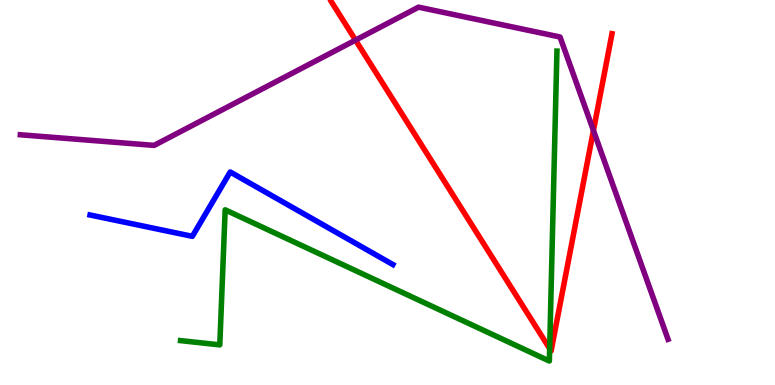[{'lines': ['blue', 'red'], 'intersections': []}, {'lines': ['green', 'red'], 'intersections': [{'x': 7.09, 'y': 0.945}]}, {'lines': ['purple', 'red'], 'intersections': [{'x': 4.59, 'y': 8.96}, {'x': 7.66, 'y': 6.61}]}, {'lines': ['blue', 'green'], 'intersections': []}, {'lines': ['blue', 'purple'], 'intersections': []}, {'lines': ['green', 'purple'], 'intersections': []}]